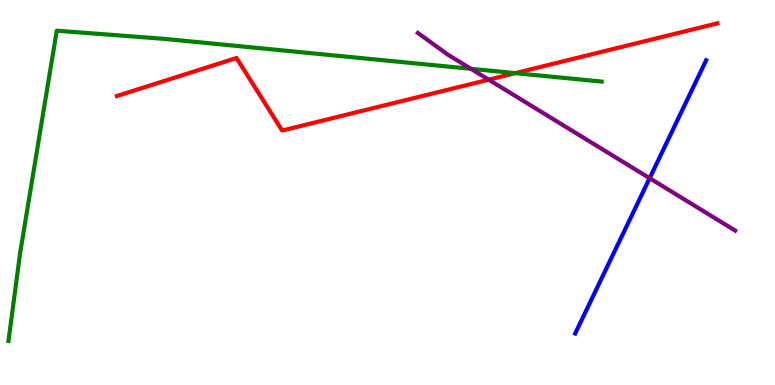[{'lines': ['blue', 'red'], 'intersections': []}, {'lines': ['green', 'red'], 'intersections': [{'x': 6.65, 'y': 8.1}]}, {'lines': ['purple', 'red'], 'intersections': [{'x': 6.31, 'y': 7.93}]}, {'lines': ['blue', 'green'], 'intersections': []}, {'lines': ['blue', 'purple'], 'intersections': [{'x': 8.38, 'y': 5.37}]}, {'lines': ['green', 'purple'], 'intersections': [{'x': 6.08, 'y': 8.21}]}]